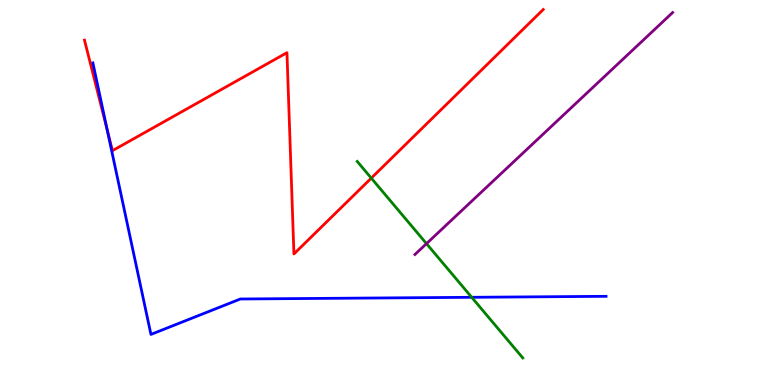[{'lines': ['blue', 'red'], 'intersections': [{'x': 1.38, 'y': 6.63}]}, {'lines': ['green', 'red'], 'intersections': [{'x': 4.79, 'y': 5.37}]}, {'lines': ['purple', 'red'], 'intersections': []}, {'lines': ['blue', 'green'], 'intersections': [{'x': 6.09, 'y': 2.28}]}, {'lines': ['blue', 'purple'], 'intersections': []}, {'lines': ['green', 'purple'], 'intersections': [{'x': 5.5, 'y': 3.67}]}]